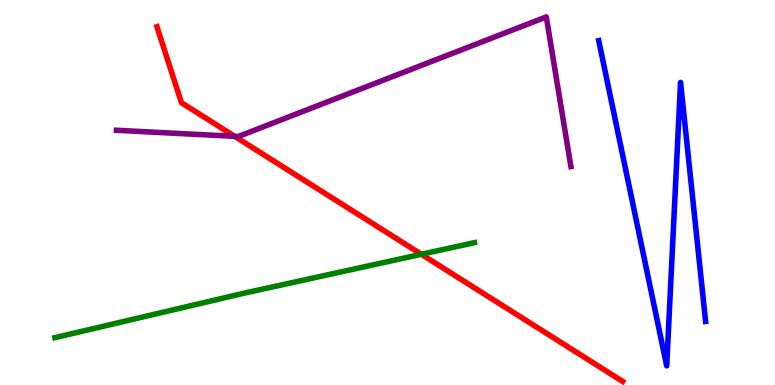[{'lines': ['blue', 'red'], 'intersections': []}, {'lines': ['green', 'red'], 'intersections': [{'x': 5.44, 'y': 3.4}]}, {'lines': ['purple', 'red'], 'intersections': [{'x': 3.03, 'y': 6.46}]}, {'lines': ['blue', 'green'], 'intersections': []}, {'lines': ['blue', 'purple'], 'intersections': []}, {'lines': ['green', 'purple'], 'intersections': []}]